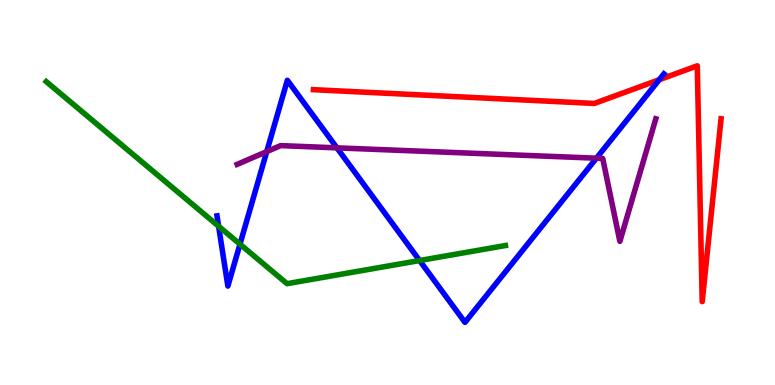[{'lines': ['blue', 'red'], 'intersections': [{'x': 8.51, 'y': 7.93}]}, {'lines': ['green', 'red'], 'intersections': []}, {'lines': ['purple', 'red'], 'intersections': []}, {'lines': ['blue', 'green'], 'intersections': [{'x': 2.82, 'y': 4.12}, {'x': 3.1, 'y': 3.66}, {'x': 5.41, 'y': 3.23}]}, {'lines': ['blue', 'purple'], 'intersections': [{'x': 3.44, 'y': 6.06}, {'x': 4.35, 'y': 6.16}, {'x': 7.7, 'y': 5.89}]}, {'lines': ['green', 'purple'], 'intersections': []}]